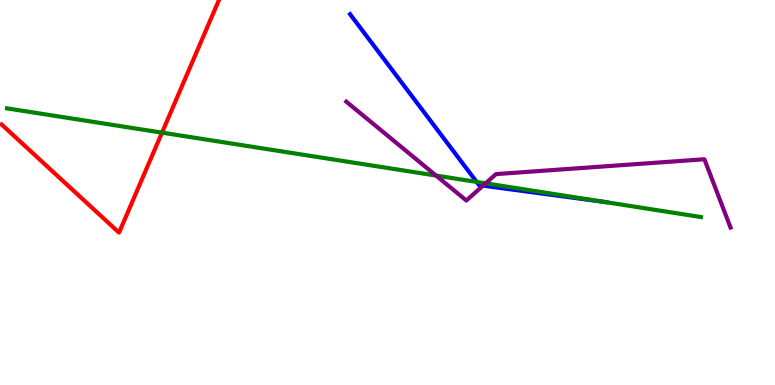[{'lines': ['blue', 'red'], 'intersections': []}, {'lines': ['green', 'red'], 'intersections': [{'x': 2.09, 'y': 6.55}]}, {'lines': ['purple', 'red'], 'intersections': []}, {'lines': ['blue', 'green'], 'intersections': [{'x': 6.15, 'y': 5.27}, {'x': 7.8, 'y': 4.75}]}, {'lines': ['blue', 'purple'], 'intersections': [{'x': 6.23, 'y': 5.18}]}, {'lines': ['green', 'purple'], 'intersections': [{'x': 5.63, 'y': 5.44}, {'x': 6.27, 'y': 5.24}]}]